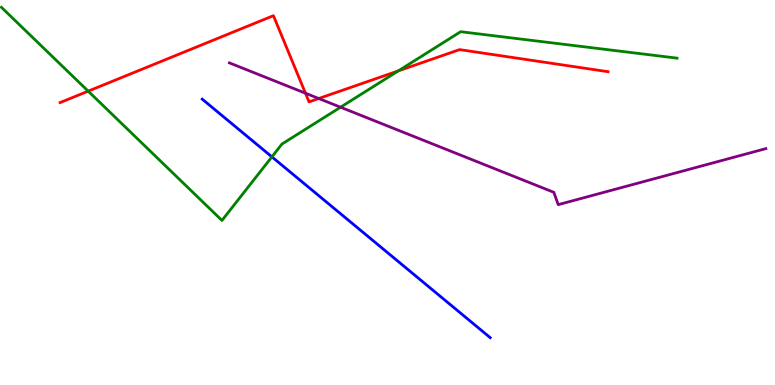[{'lines': ['blue', 'red'], 'intersections': []}, {'lines': ['green', 'red'], 'intersections': [{'x': 1.14, 'y': 7.63}, {'x': 5.14, 'y': 8.16}]}, {'lines': ['purple', 'red'], 'intersections': [{'x': 3.94, 'y': 7.58}, {'x': 4.11, 'y': 7.44}]}, {'lines': ['blue', 'green'], 'intersections': [{'x': 3.51, 'y': 5.93}]}, {'lines': ['blue', 'purple'], 'intersections': []}, {'lines': ['green', 'purple'], 'intersections': [{'x': 4.39, 'y': 7.22}]}]